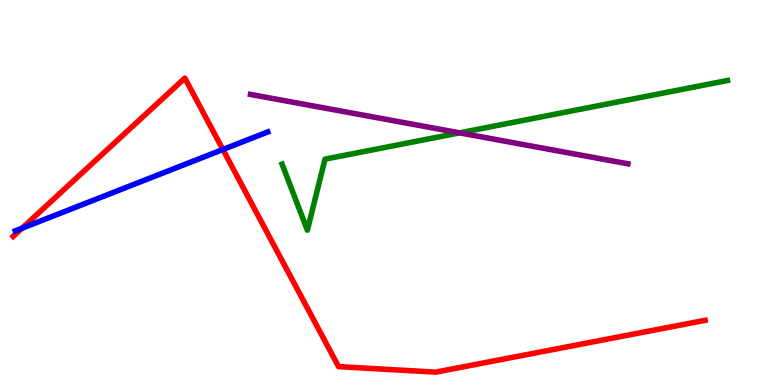[{'lines': ['blue', 'red'], 'intersections': [{'x': 0.284, 'y': 4.07}, {'x': 2.88, 'y': 6.12}]}, {'lines': ['green', 'red'], 'intersections': []}, {'lines': ['purple', 'red'], 'intersections': []}, {'lines': ['blue', 'green'], 'intersections': []}, {'lines': ['blue', 'purple'], 'intersections': []}, {'lines': ['green', 'purple'], 'intersections': [{'x': 5.93, 'y': 6.55}]}]